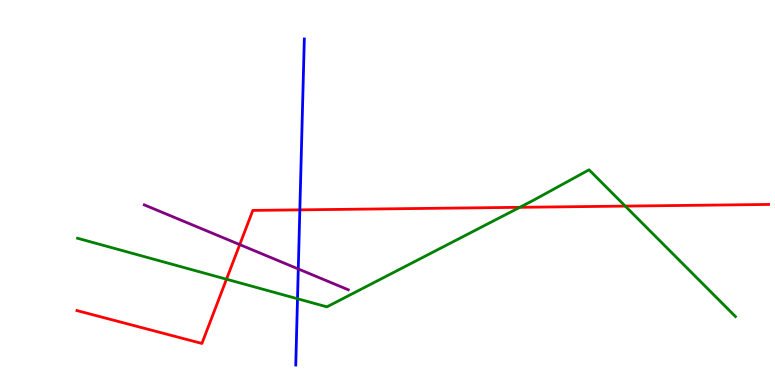[{'lines': ['blue', 'red'], 'intersections': [{'x': 3.87, 'y': 4.55}]}, {'lines': ['green', 'red'], 'intersections': [{'x': 2.92, 'y': 2.75}, {'x': 6.71, 'y': 4.62}, {'x': 8.07, 'y': 4.65}]}, {'lines': ['purple', 'red'], 'intersections': [{'x': 3.09, 'y': 3.65}]}, {'lines': ['blue', 'green'], 'intersections': [{'x': 3.84, 'y': 2.24}]}, {'lines': ['blue', 'purple'], 'intersections': [{'x': 3.85, 'y': 3.01}]}, {'lines': ['green', 'purple'], 'intersections': []}]